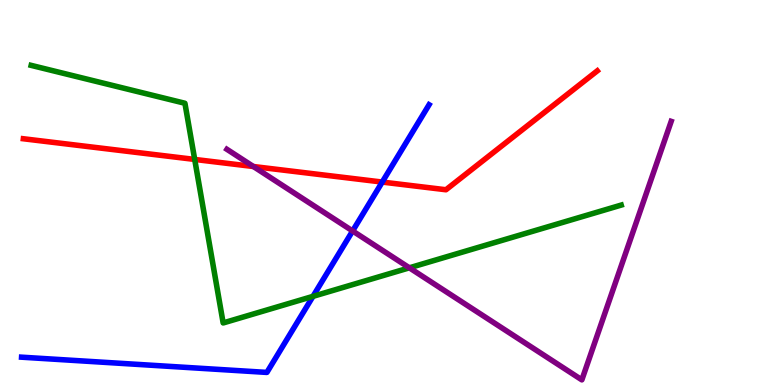[{'lines': ['blue', 'red'], 'intersections': [{'x': 4.93, 'y': 5.27}]}, {'lines': ['green', 'red'], 'intersections': [{'x': 2.51, 'y': 5.86}]}, {'lines': ['purple', 'red'], 'intersections': [{'x': 3.27, 'y': 5.67}]}, {'lines': ['blue', 'green'], 'intersections': [{'x': 4.04, 'y': 2.3}]}, {'lines': ['blue', 'purple'], 'intersections': [{'x': 4.55, 'y': 4.0}]}, {'lines': ['green', 'purple'], 'intersections': [{'x': 5.28, 'y': 3.04}]}]